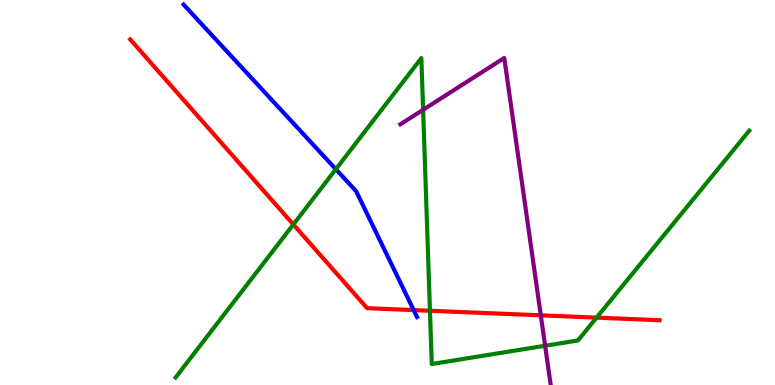[{'lines': ['blue', 'red'], 'intersections': [{'x': 5.34, 'y': 1.95}]}, {'lines': ['green', 'red'], 'intersections': [{'x': 3.79, 'y': 4.17}, {'x': 5.55, 'y': 1.93}, {'x': 7.7, 'y': 1.75}]}, {'lines': ['purple', 'red'], 'intersections': [{'x': 6.98, 'y': 1.81}]}, {'lines': ['blue', 'green'], 'intersections': [{'x': 4.33, 'y': 5.6}]}, {'lines': ['blue', 'purple'], 'intersections': []}, {'lines': ['green', 'purple'], 'intersections': [{'x': 5.46, 'y': 7.15}, {'x': 7.03, 'y': 1.02}]}]